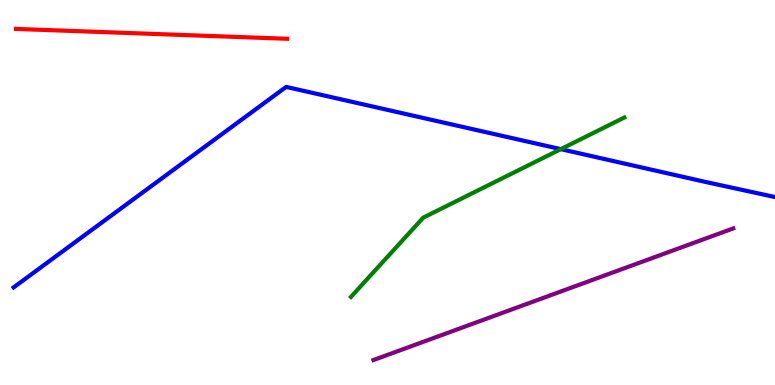[{'lines': ['blue', 'red'], 'intersections': []}, {'lines': ['green', 'red'], 'intersections': []}, {'lines': ['purple', 'red'], 'intersections': []}, {'lines': ['blue', 'green'], 'intersections': [{'x': 7.24, 'y': 6.13}]}, {'lines': ['blue', 'purple'], 'intersections': []}, {'lines': ['green', 'purple'], 'intersections': []}]